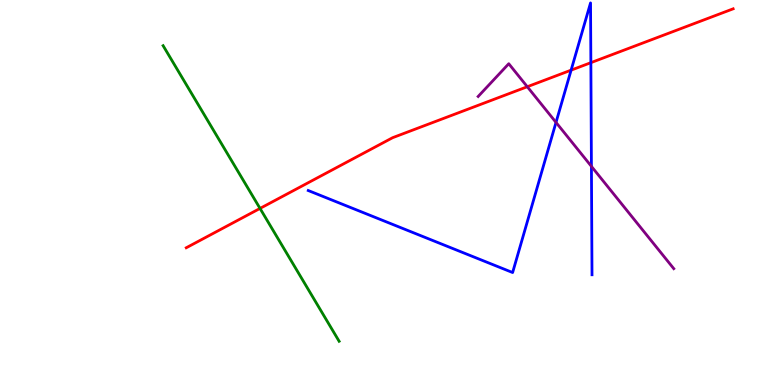[{'lines': ['blue', 'red'], 'intersections': [{'x': 7.37, 'y': 8.18}, {'x': 7.62, 'y': 8.37}]}, {'lines': ['green', 'red'], 'intersections': [{'x': 3.36, 'y': 4.59}]}, {'lines': ['purple', 'red'], 'intersections': [{'x': 6.8, 'y': 7.75}]}, {'lines': ['blue', 'green'], 'intersections': []}, {'lines': ['blue', 'purple'], 'intersections': [{'x': 7.17, 'y': 6.82}, {'x': 7.63, 'y': 5.68}]}, {'lines': ['green', 'purple'], 'intersections': []}]